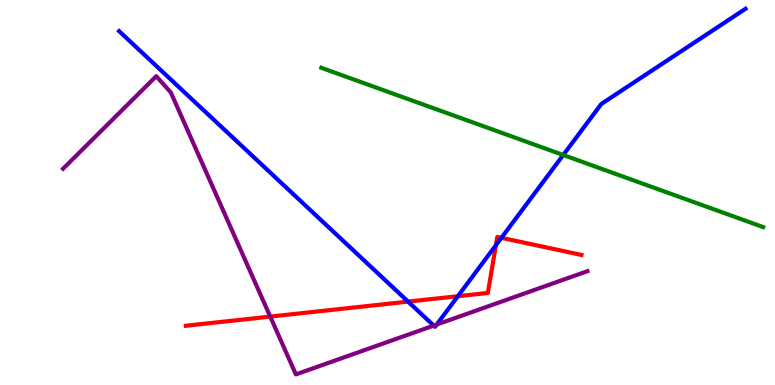[{'lines': ['blue', 'red'], 'intersections': [{'x': 5.27, 'y': 2.17}, {'x': 5.91, 'y': 2.31}, {'x': 6.4, 'y': 3.63}, {'x': 6.47, 'y': 3.82}]}, {'lines': ['green', 'red'], 'intersections': []}, {'lines': ['purple', 'red'], 'intersections': [{'x': 3.49, 'y': 1.78}]}, {'lines': ['blue', 'green'], 'intersections': [{'x': 7.27, 'y': 5.97}]}, {'lines': ['blue', 'purple'], 'intersections': [{'x': 5.6, 'y': 1.54}, {'x': 5.63, 'y': 1.57}]}, {'lines': ['green', 'purple'], 'intersections': []}]